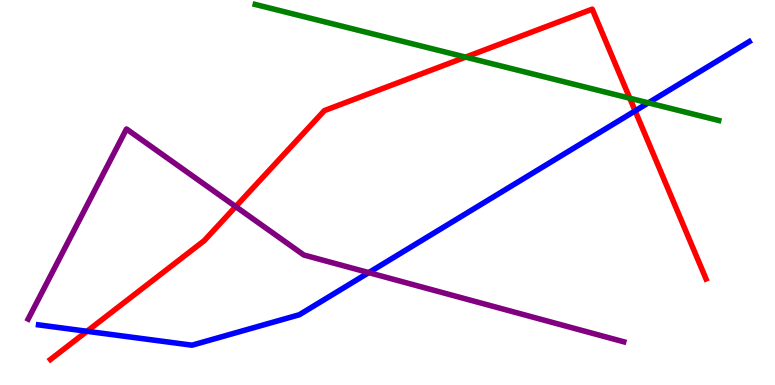[{'lines': ['blue', 'red'], 'intersections': [{'x': 1.12, 'y': 1.4}, {'x': 8.2, 'y': 7.12}]}, {'lines': ['green', 'red'], 'intersections': [{'x': 6.01, 'y': 8.52}, {'x': 8.13, 'y': 7.45}]}, {'lines': ['purple', 'red'], 'intersections': [{'x': 3.04, 'y': 4.63}]}, {'lines': ['blue', 'green'], 'intersections': [{'x': 8.37, 'y': 7.33}]}, {'lines': ['blue', 'purple'], 'intersections': [{'x': 4.76, 'y': 2.92}]}, {'lines': ['green', 'purple'], 'intersections': []}]